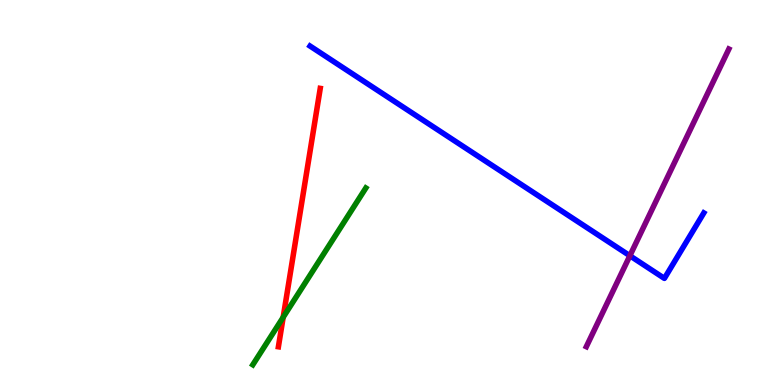[{'lines': ['blue', 'red'], 'intersections': []}, {'lines': ['green', 'red'], 'intersections': [{'x': 3.65, 'y': 1.76}]}, {'lines': ['purple', 'red'], 'intersections': []}, {'lines': ['blue', 'green'], 'intersections': []}, {'lines': ['blue', 'purple'], 'intersections': [{'x': 8.13, 'y': 3.36}]}, {'lines': ['green', 'purple'], 'intersections': []}]